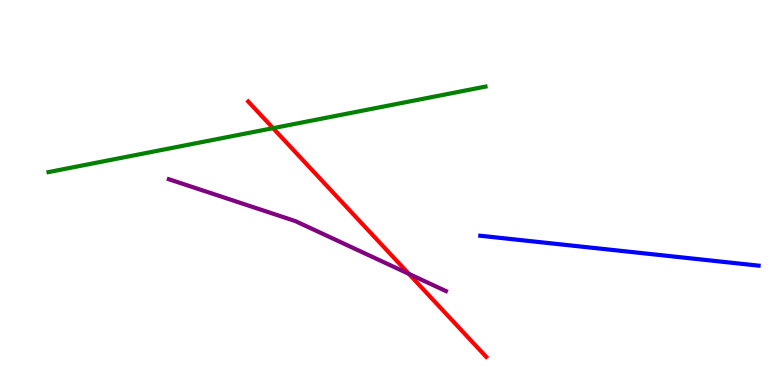[{'lines': ['blue', 'red'], 'intersections': []}, {'lines': ['green', 'red'], 'intersections': [{'x': 3.52, 'y': 6.67}]}, {'lines': ['purple', 'red'], 'intersections': [{'x': 5.28, 'y': 2.89}]}, {'lines': ['blue', 'green'], 'intersections': []}, {'lines': ['blue', 'purple'], 'intersections': []}, {'lines': ['green', 'purple'], 'intersections': []}]